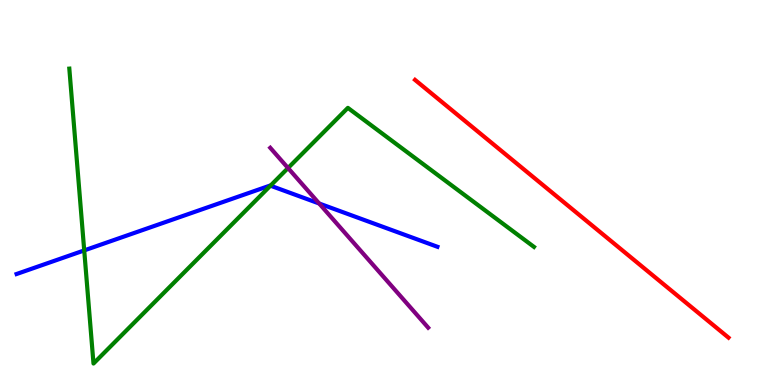[{'lines': ['blue', 'red'], 'intersections': []}, {'lines': ['green', 'red'], 'intersections': []}, {'lines': ['purple', 'red'], 'intersections': []}, {'lines': ['blue', 'green'], 'intersections': [{'x': 1.09, 'y': 3.5}, {'x': 3.49, 'y': 5.18}]}, {'lines': ['blue', 'purple'], 'intersections': [{'x': 4.12, 'y': 4.71}]}, {'lines': ['green', 'purple'], 'intersections': [{'x': 3.72, 'y': 5.64}]}]